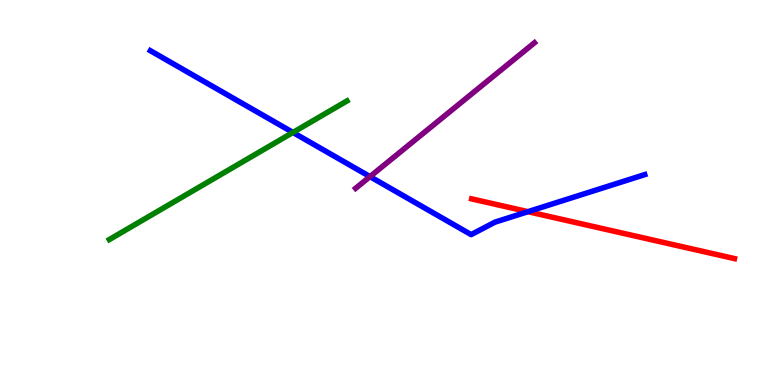[{'lines': ['blue', 'red'], 'intersections': [{'x': 6.81, 'y': 4.5}]}, {'lines': ['green', 'red'], 'intersections': []}, {'lines': ['purple', 'red'], 'intersections': []}, {'lines': ['blue', 'green'], 'intersections': [{'x': 3.78, 'y': 6.56}]}, {'lines': ['blue', 'purple'], 'intersections': [{'x': 4.77, 'y': 5.41}]}, {'lines': ['green', 'purple'], 'intersections': []}]